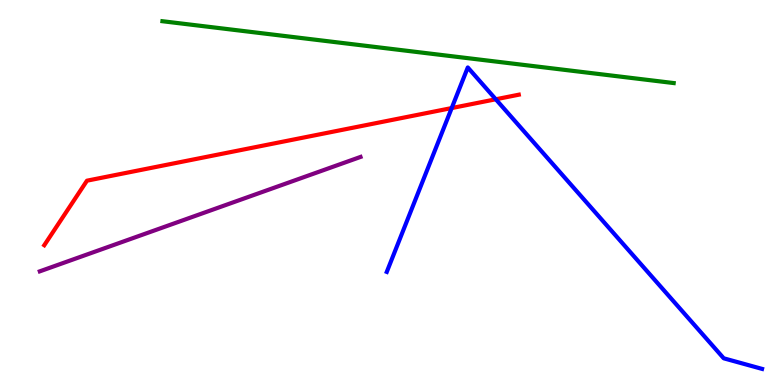[{'lines': ['blue', 'red'], 'intersections': [{'x': 5.83, 'y': 7.19}, {'x': 6.4, 'y': 7.42}]}, {'lines': ['green', 'red'], 'intersections': []}, {'lines': ['purple', 'red'], 'intersections': []}, {'lines': ['blue', 'green'], 'intersections': []}, {'lines': ['blue', 'purple'], 'intersections': []}, {'lines': ['green', 'purple'], 'intersections': []}]